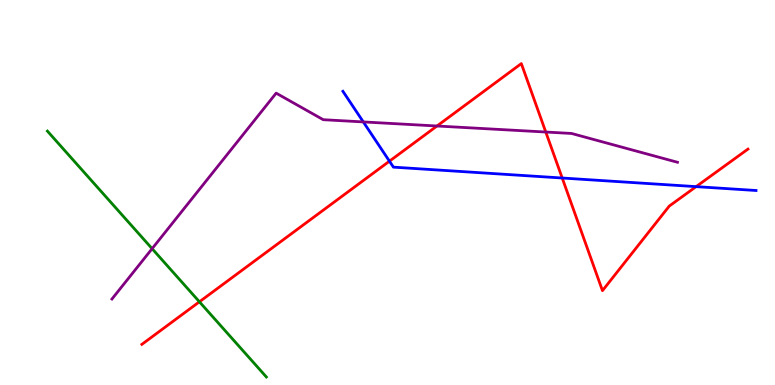[{'lines': ['blue', 'red'], 'intersections': [{'x': 5.03, 'y': 5.81}, {'x': 7.25, 'y': 5.38}, {'x': 8.98, 'y': 5.15}]}, {'lines': ['green', 'red'], 'intersections': [{'x': 2.57, 'y': 2.16}]}, {'lines': ['purple', 'red'], 'intersections': [{'x': 5.64, 'y': 6.73}, {'x': 7.04, 'y': 6.57}]}, {'lines': ['blue', 'green'], 'intersections': []}, {'lines': ['blue', 'purple'], 'intersections': [{'x': 4.69, 'y': 6.83}]}, {'lines': ['green', 'purple'], 'intersections': [{'x': 1.96, 'y': 3.54}]}]